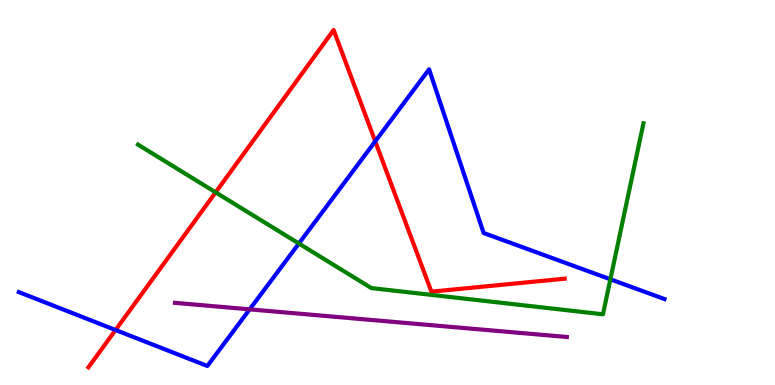[{'lines': ['blue', 'red'], 'intersections': [{'x': 1.49, 'y': 1.43}, {'x': 4.84, 'y': 6.33}]}, {'lines': ['green', 'red'], 'intersections': [{'x': 2.78, 'y': 5.0}]}, {'lines': ['purple', 'red'], 'intersections': []}, {'lines': ['blue', 'green'], 'intersections': [{'x': 3.86, 'y': 3.68}, {'x': 7.88, 'y': 2.75}]}, {'lines': ['blue', 'purple'], 'intersections': [{'x': 3.22, 'y': 1.96}]}, {'lines': ['green', 'purple'], 'intersections': []}]